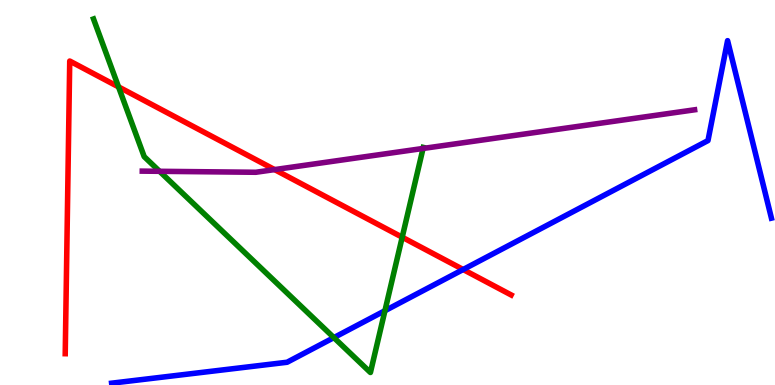[{'lines': ['blue', 'red'], 'intersections': [{'x': 5.98, 'y': 3.0}]}, {'lines': ['green', 'red'], 'intersections': [{'x': 1.53, 'y': 7.74}, {'x': 5.19, 'y': 3.84}]}, {'lines': ['purple', 'red'], 'intersections': [{'x': 3.54, 'y': 5.59}]}, {'lines': ['blue', 'green'], 'intersections': [{'x': 4.31, 'y': 1.23}, {'x': 4.97, 'y': 1.93}]}, {'lines': ['blue', 'purple'], 'intersections': []}, {'lines': ['green', 'purple'], 'intersections': [{'x': 2.06, 'y': 5.55}, {'x': 5.46, 'y': 6.14}]}]